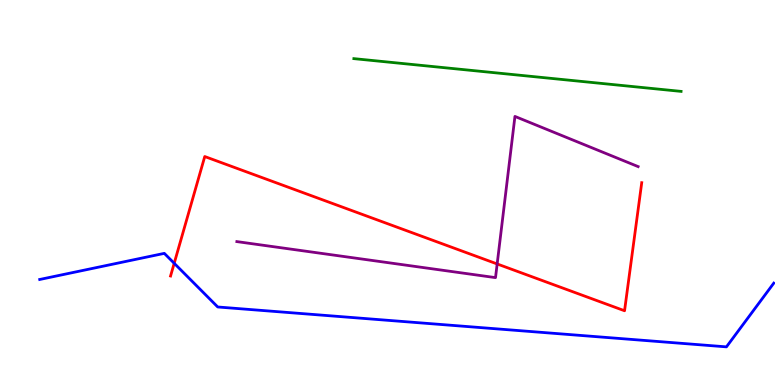[{'lines': ['blue', 'red'], 'intersections': [{'x': 2.25, 'y': 3.16}]}, {'lines': ['green', 'red'], 'intersections': []}, {'lines': ['purple', 'red'], 'intersections': [{'x': 6.42, 'y': 3.14}]}, {'lines': ['blue', 'green'], 'intersections': []}, {'lines': ['blue', 'purple'], 'intersections': []}, {'lines': ['green', 'purple'], 'intersections': []}]